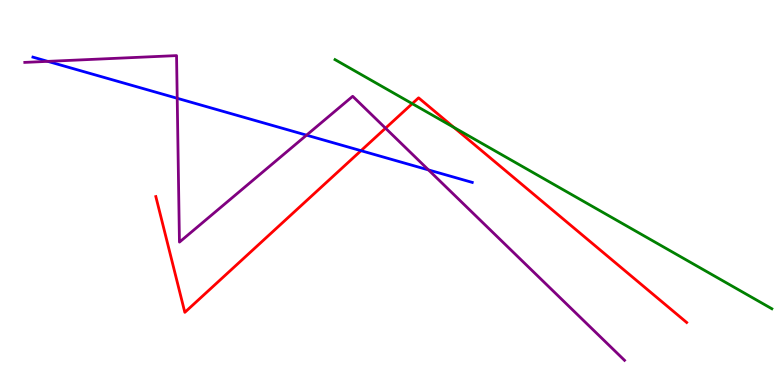[{'lines': ['blue', 'red'], 'intersections': [{'x': 4.66, 'y': 6.09}]}, {'lines': ['green', 'red'], 'intersections': [{'x': 5.32, 'y': 7.31}, {'x': 5.86, 'y': 6.69}]}, {'lines': ['purple', 'red'], 'intersections': [{'x': 4.97, 'y': 6.67}]}, {'lines': ['blue', 'green'], 'intersections': []}, {'lines': ['blue', 'purple'], 'intersections': [{'x': 0.616, 'y': 8.41}, {'x': 2.29, 'y': 7.45}, {'x': 3.96, 'y': 6.49}, {'x': 5.53, 'y': 5.59}]}, {'lines': ['green', 'purple'], 'intersections': []}]